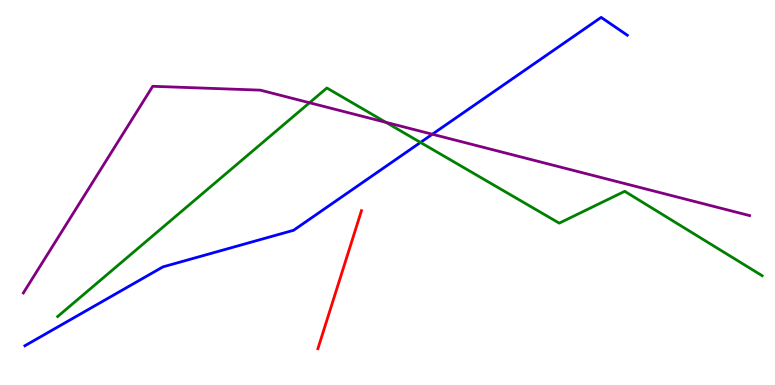[{'lines': ['blue', 'red'], 'intersections': []}, {'lines': ['green', 'red'], 'intersections': []}, {'lines': ['purple', 'red'], 'intersections': []}, {'lines': ['blue', 'green'], 'intersections': [{'x': 5.43, 'y': 6.3}]}, {'lines': ['blue', 'purple'], 'intersections': [{'x': 5.58, 'y': 6.51}]}, {'lines': ['green', 'purple'], 'intersections': [{'x': 3.99, 'y': 7.33}, {'x': 4.98, 'y': 6.82}]}]